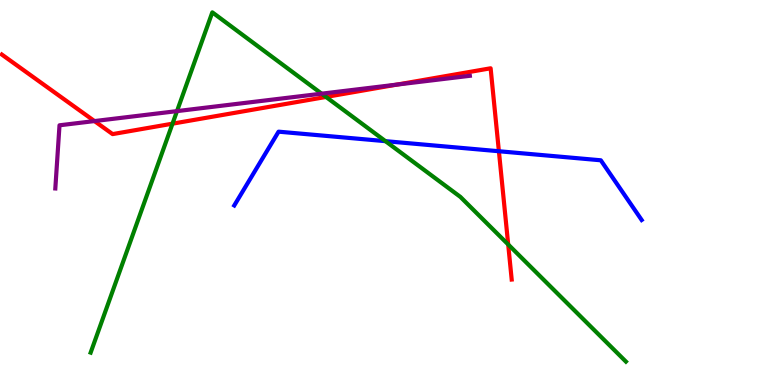[{'lines': ['blue', 'red'], 'intersections': [{'x': 6.44, 'y': 6.07}]}, {'lines': ['green', 'red'], 'intersections': [{'x': 2.23, 'y': 6.79}, {'x': 4.21, 'y': 7.48}, {'x': 6.56, 'y': 3.65}]}, {'lines': ['purple', 'red'], 'intersections': [{'x': 1.22, 'y': 6.86}, {'x': 5.12, 'y': 7.8}]}, {'lines': ['blue', 'green'], 'intersections': [{'x': 4.97, 'y': 6.33}]}, {'lines': ['blue', 'purple'], 'intersections': []}, {'lines': ['green', 'purple'], 'intersections': [{'x': 2.28, 'y': 7.11}, {'x': 4.15, 'y': 7.57}]}]